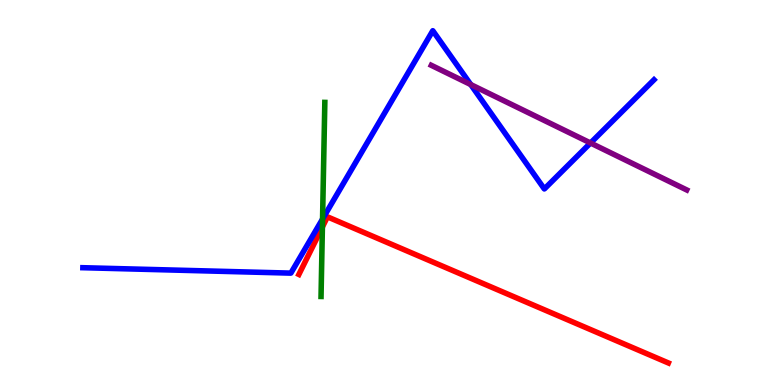[{'lines': ['blue', 'red'], 'intersections': []}, {'lines': ['green', 'red'], 'intersections': [{'x': 4.16, 'y': 4.1}]}, {'lines': ['purple', 'red'], 'intersections': []}, {'lines': ['blue', 'green'], 'intersections': [{'x': 4.16, 'y': 4.31}]}, {'lines': ['blue', 'purple'], 'intersections': [{'x': 6.07, 'y': 7.8}, {'x': 7.62, 'y': 6.29}]}, {'lines': ['green', 'purple'], 'intersections': []}]